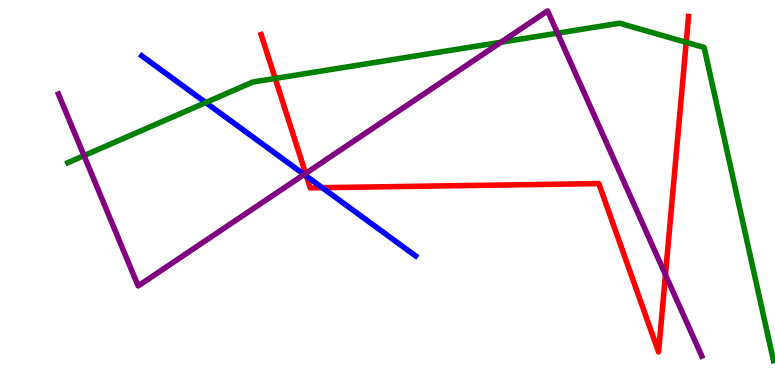[{'lines': ['blue', 'red'], 'intersections': [{'x': 3.96, 'y': 5.42}, {'x': 4.16, 'y': 5.13}]}, {'lines': ['green', 'red'], 'intersections': [{'x': 3.55, 'y': 7.96}, {'x': 8.85, 'y': 8.9}]}, {'lines': ['purple', 'red'], 'intersections': [{'x': 3.94, 'y': 5.5}, {'x': 8.59, 'y': 2.86}]}, {'lines': ['blue', 'green'], 'intersections': [{'x': 2.65, 'y': 7.34}]}, {'lines': ['blue', 'purple'], 'intersections': [{'x': 3.92, 'y': 5.47}]}, {'lines': ['green', 'purple'], 'intersections': [{'x': 1.08, 'y': 5.96}, {'x': 6.46, 'y': 8.9}, {'x': 7.19, 'y': 9.14}]}]